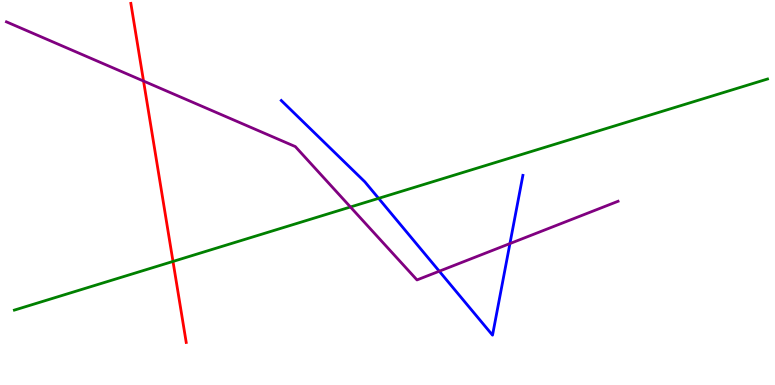[{'lines': ['blue', 'red'], 'intersections': []}, {'lines': ['green', 'red'], 'intersections': [{'x': 2.23, 'y': 3.21}]}, {'lines': ['purple', 'red'], 'intersections': [{'x': 1.85, 'y': 7.89}]}, {'lines': ['blue', 'green'], 'intersections': [{'x': 4.89, 'y': 4.85}]}, {'lines': ['blue', 'purple'], 'intersections': [{'x': 5.67, 'y': 2.96}, {'x': 6.58, 'y': 3.67}]}, {'lines': ['green', 'purple'], 'intersections': [{'x': 4.52, 'y': 4.62}]}]